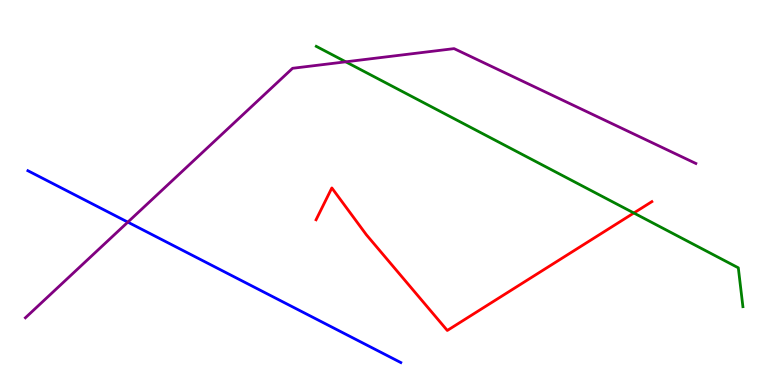[{'lines': ['blue', 'red'], 'intersections': []}, {'lines': ['green', 'red'], 'intersections': [{'x': 8.18, 'y': 4.47}]}, {'lines': ['purple', 'red'], 'intersections': []}, {'lines': ['blue', 'green'], 'intersections': []}, {'lines': ['blue', 'purple'], 'intersections': [{'x': 1.65, 'y': 4.23}]}, {'lines': ['green', 'purple'], 'intersections': [{'x': 4.46, 'y': 8.39}]}]